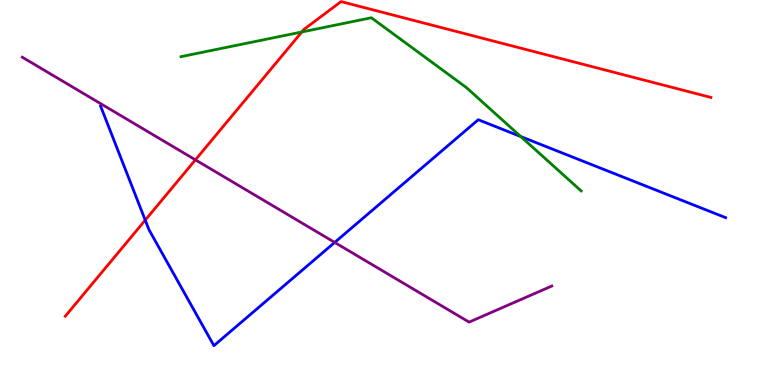[{'lines': ['blue', 'red'], 'intersections': [{'x': 1.87, 'y': 4.28}]}, {'lines': ['green', 'red'], 'intersections': [{'x': 3.89, 'y': 9.17}]}, {'lines': ['purple', 'red'], 'intersections': [{'x': 2.52, 'y': 5.85}]}, {'lines': ['blue', 'green'], 'intersections': [{'x': 6.72, 'y': 6.45}]}, {'lines': ['blue', 'purple'], 'intersections': [{'x': 4.32, 'y': 3.7}]}, {'lines': ['green', 'purple'], 'intersections': []}]